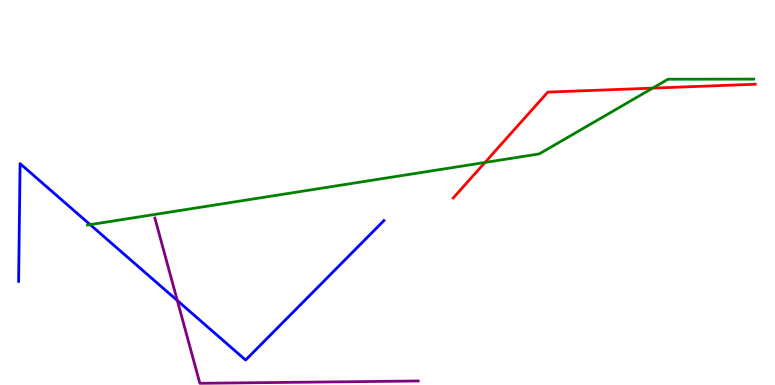[{'lines': ['blue', 'red'], 'intersections': []}, {'lines': ['green', 'red'], 'intersections': [{'x': 6.26, 'y': 5.78}, {'x': 8.42, 'y': 7.71}]}, {'lines': ['purple', 'red'], 'intersections': []}, {'lines': ['blue', 'green'], 'intersections': [{'x': 1.16, 'y': 4.17}]}, {'lines': ['blue', 'purple'], 'intersections': [{'x': 2.29, 'y': 2.19}]}, {'lines': ['green', 'purple'], 'intersections': []}]